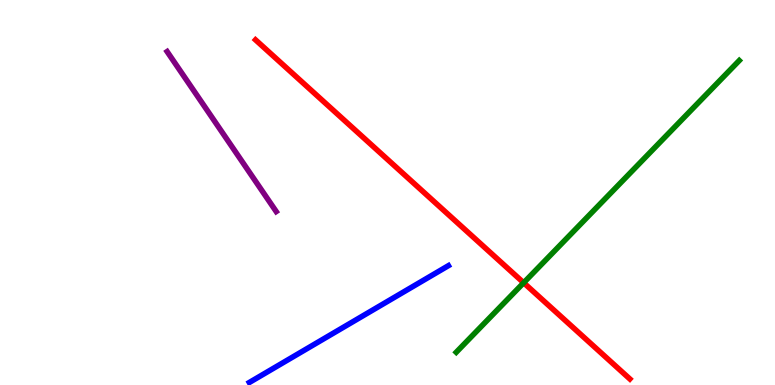[{'lines': ['blue', 'red'], 'intersections': []}, {'lines': ['green', 'red'], 'intersections': [{'x': 6.76, 'y': 2.66}]}, {'lines': ['purple', 'red'], 'intersections': []}, {'lines': ['blue', 'green'], 'intersections': []}, {'lines': ['blue', 'purple'], 'intersections': []}, {'lines': ['green', 'purple'], 'intersections': []}]